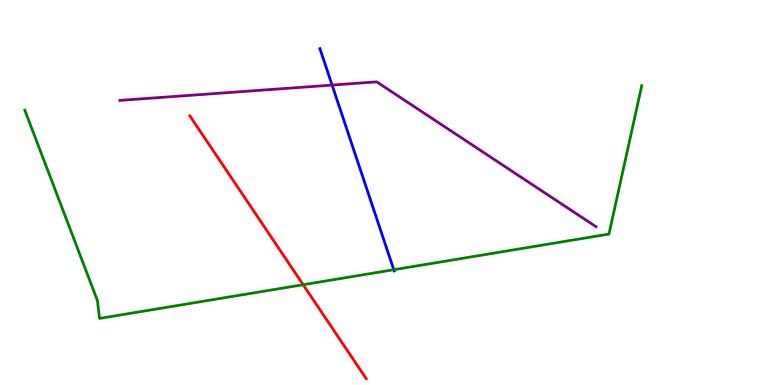[{'lines': ['blue', 'red'], 'intersections': []}, {'lines': ['green', 'red'], 'intersections': [{'x': 3.91, 'y': 2.6}]}, {'lines': ['purple', 'red'], 'intersections': []}, {'lines': ['blue', 'green'], 'intersections': [{'x': 5.08, 'y': 2.99}]}, {'lines': ['blue', 'purple'], 'intersections': [{'x': 4.29, 'y': 7.79}]}, {'lines': ['green', 'purple'], 'intersections': []}]